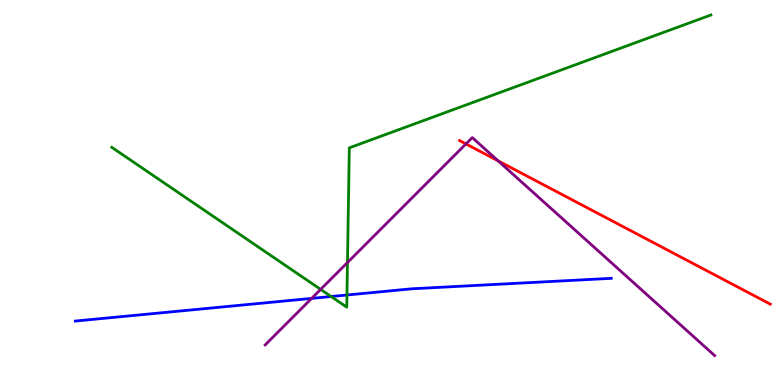[{'lines': ['blue', 'red'], 'intersections': []}, {'lines': ['green', 'red'], 'intersections': []}, {'lines': ['purple', 'red'], 'intersections': [{'x': 6.01, 'y': 6.26}, {'x': 6.43, 'y': 5.82}]}, {'lines': ['blue', 'green'], 'intersections': [{'x': 4.27, 'y': 2.3}, {'x': 4.48, 'y': 2.34}]}, {'lines': ['blue', 'purple'], 'intersections': [{'x': 4.02, 'y': 2.25}]}, {'lines': ['green', 'purple'], 'intersections': [{'x': 4.14, 'y': 2.48}, {'x': 4.48, 'y': 3.18}]}]